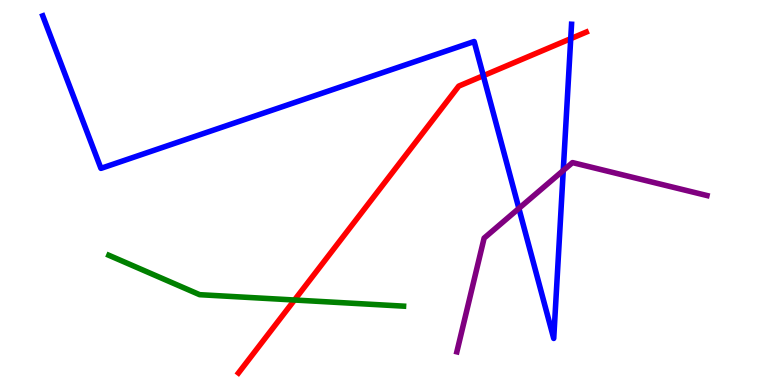[{'lines': ['blue', 'red'], 'intersections': [{'x': 6.24, 'y': 8.03}, {'x': 7.36, 'y': 9.0}]}, {'lines': ['green', 'red'], 'intersections': [{'x': 3.8, 'y': 2.21}]}, {'lines': ['purple', 'red'], 'intersections': []}, {'lines': ['blue', 'green'], 'intersections': []}, {'lines': ['blue', 'purple'], 'intersections': [{'x': 6.7, 'y': 4.59}, {'x': 7.27, 'y': 5.57}]}, {'lines': ['green', 'purple'], 'intersections': []}]